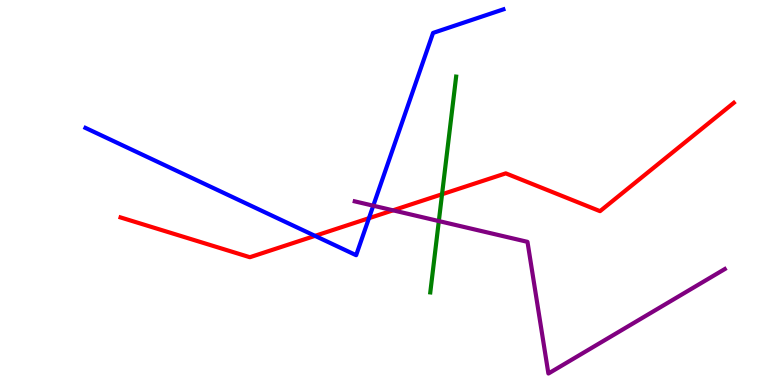[{'lines': ['blue', 'red'], 'intersections': [{'x': 4.07, 'y': 3.87}, {'x': 4.76, 'y': 4.33}]}, {'lines': ['green', 'red'], 'intersections': [{'x': 5.7, 'y': 4.95}]}, {'lines': ['purple', 'red'], 'intersections': [{'x': 5.07, 'y': 4.54}]}, {'lines': ['blue', 'green'], 'intersections': []}, {'lines': ['blue', 'purple'], 'intersections': [{'x': 4.82, 'y': 4.66}]}, {'lines': ['green', 'purple'], 'intersections': [{'x': 5.66, 'y': 4.26}]}]